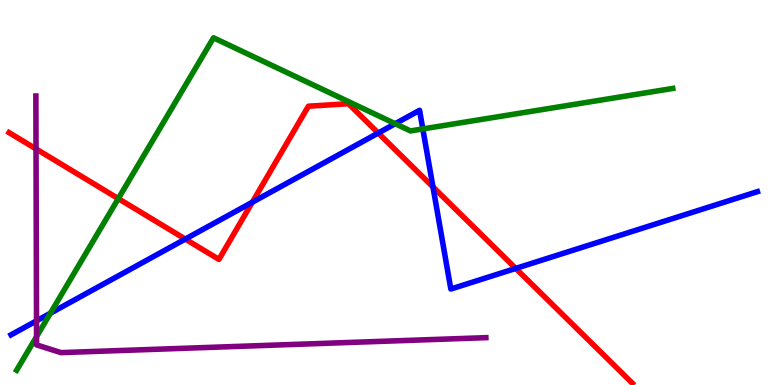[{'lines': ['blue', 'red'], 'intersections': [{'x': 2.39, 'y': 3.79}, {'x': 3.26, 'y': 4.75}, {'x': 4.88, 'y': 6.54}, {'x': 5.59, 'y': 5.15}, {'x': 6.66, 'y': 3.03}]}, {'lines': ['green', 'red'], 'intersections': [{'x': 1.53, 'y': 4.84}]}, {'lines': ['purple', 'red'], 'intersections': [{'x': 0.465, 'y': 6.13}]}, {'lines': ['blue', 'green'], 'intersections': [{'x': 0.651, 'y': 1.86}, {'x': 5.1, 'y': 6.79}, {'x': 5.46, 'y': 6.65}]}, {'lines': ['blue', 'purple'], 'intersections': [{'x': 0.471, 'y': 1.67}]}, {'lines': ['green', 'purple'], 'intersections': [{'x': 0.472, 'y': 1.26}]}]